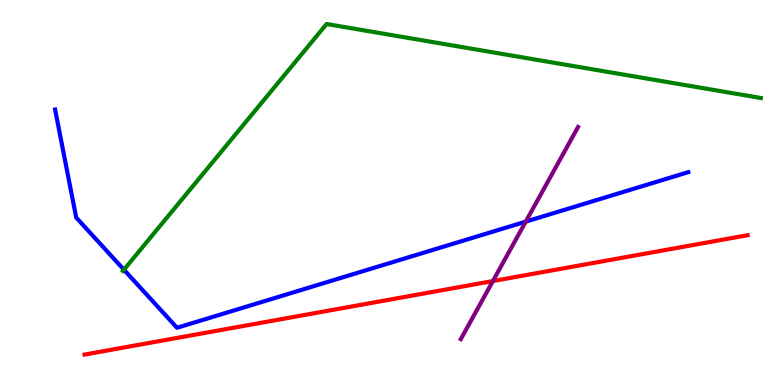[{'lines': ['blue', 'red'], 'intersections': []}, {'lines': ['green', 'red'], 'intersections': []}, {'lines': ['purple', 'red'], 'intersections': [{'x': 6.36, 'y': 2.7}]}, {'lines': ['blue', 'green'], 'intersections': [{'x': 1.6, 'y': 2.99}]}, {'lines': ['blue', 'purple'], 'intersections': [{'x': 6.78, 'y': 4.24}]}, {'lines': ['green', 'purple'], 'intersections': []}]